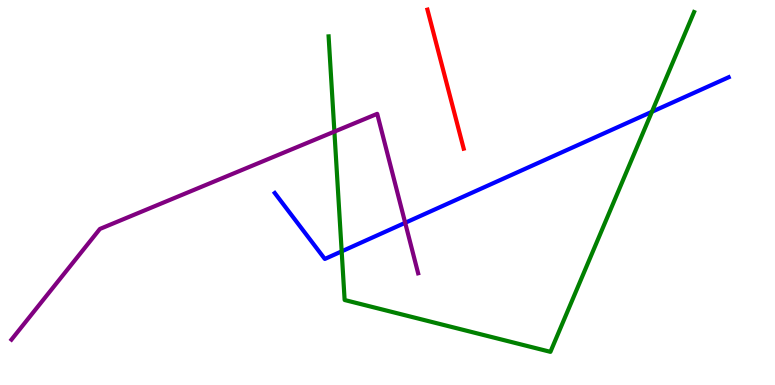[{'lines': ['blue', 'red'], 'intersections': []}, {'lines': ['green', 'red'], 'intersections': []}, {'lines': ['purple', 'red'], 'intersections': []}, {'lines': ['blue', 'green'], 'intersections': [{'x': 4.41, 'y': 3.47}, {'x': 8.41, 'y': 7.1}]}, {'lines': ['blue', 'purple'], 'intersections': [{'x': 5.23, 'y': 4.21}]}, {'lines': ['green', 'purple'], 'intersections': [{'x': 4.31, 'y': 6.58}]}]